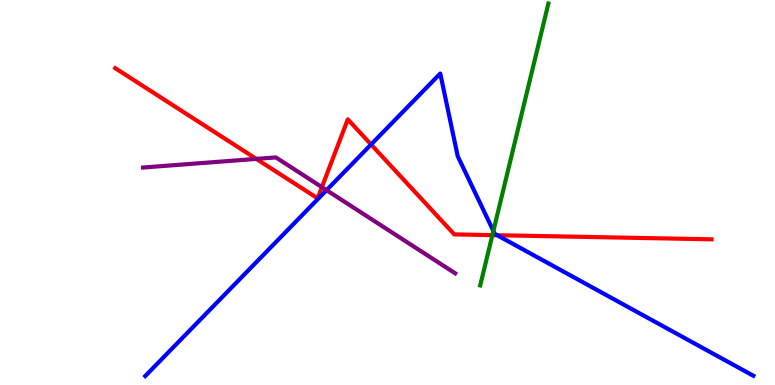[{'lines': ['blue', 'red'], 'intersections': [{'x': 4.79, 'y': 6.25}, {'x': 6.42, 'y': 3.89}]}, {'lines': ['green', 'red'], 'intersections': [{'x': 6.35, 'y': 3.89}]}, {'lines': ['purple', 'red'], 'intersections': [{'x': 3.31, 'y': 5.87}, {'x': 4.15, 'y': 5.14}]}, {'lines': ['blue', 'green'], 'intersections': [{'x': 6.37, 'y': 4.0}]}, {'lines': ['blue', 'purple'], 'intersections': [{'x': 4.21, 'y': 5.06}]}, {'lines': ['green', 'purple'], 'intersections': []}]